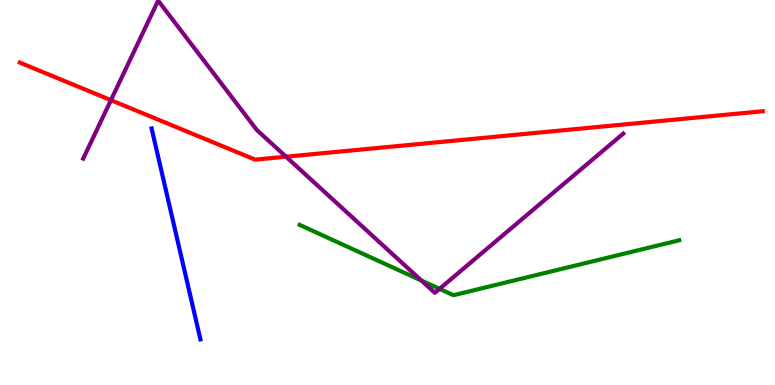[{'lines': ['blue', 'red'], 'intersections': []}, {'lines': ['green', 'red'], 'intersections': []}, {'lines': ['purple', 'red'], 'intersections': [{'x': 1.43, 'y': 7.4}, {'x': 3.69, 'y': 5.93}]}, {'lines': ['blue', 'green'], 'intersections': []}, {'lines': ['blue', 'purple'], 'intersections': []}, {'lines': ['green', 'purple'], 'intersections': [{'x': 5.44, 'y': 2.71}, {'x': 5.67, 'y': 2.5}]}]